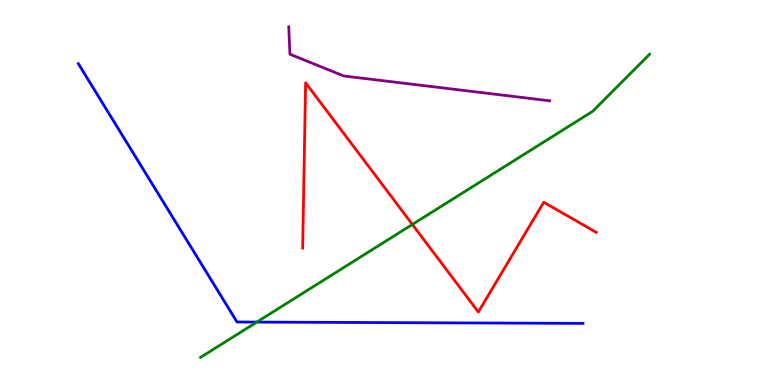[{'lines': ['blue', 'red'], 'intersections': []}, {'lines': ['green', 'red'], 'intersections': [{'x': 5.32, 'y': 4.17}]}, {'lines': ['purple', 'red'], 'intersections': []}, {'lines': ['blue', 'green'], 'intersections': [{'x': 3.31, 'y': 1.63}]}, {'lines': ['blue', 'purple'], 'intersections': []}, {'lines': ['green', 'purple'], 'intersections': []}]